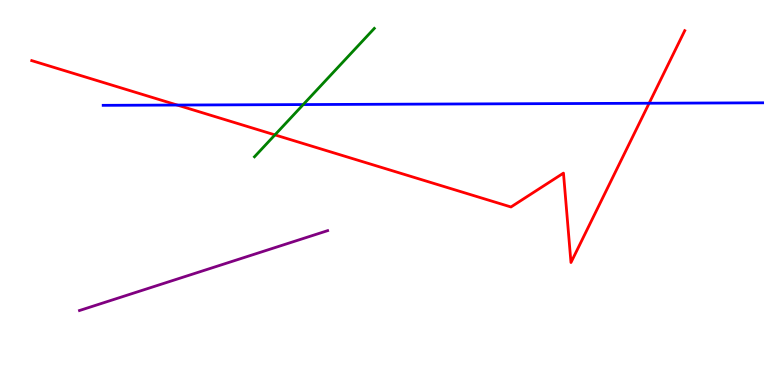[{'lines': ['blue', 'red'], 'intersections': [{'x': 2.29, 'y': 7.27}, {'x': 8.38, 'y': 7.32}]}, {'lines': ['green', 'red'], 'intersections': [{'x': 3.55, 'y': 6.5}]}, {'lines': ['purple', 'red'], 'intersections': []}, {'lines': ['blue', 'green'], 'intersections': [{'x': 3.91, 'y': 7.28}]}, {'lines': ['blue', 'purple'], 'intersections': []}, {'lines': ['green', 'purple'], 'intersections': []}]